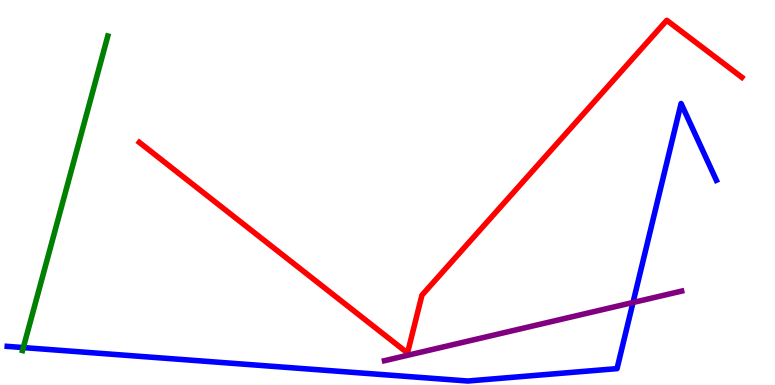[{'lines': ['blue', 'red'], 'intersections': []}, {'lines': ['green', 'red'], 'intersections': []}, {'lines': ['purple', 'red'], 'intersections': []}, {'lines': ['blue', 'green'], 'intersections': [{'x': 0.301, 'y': 0.972}]}, {'lines': ['blue', 'purple'], 'intersections': [{'x': 8.17, 'y': 2.14}]}, {'lines': ['green', 'purple'], 'intersections': []}]